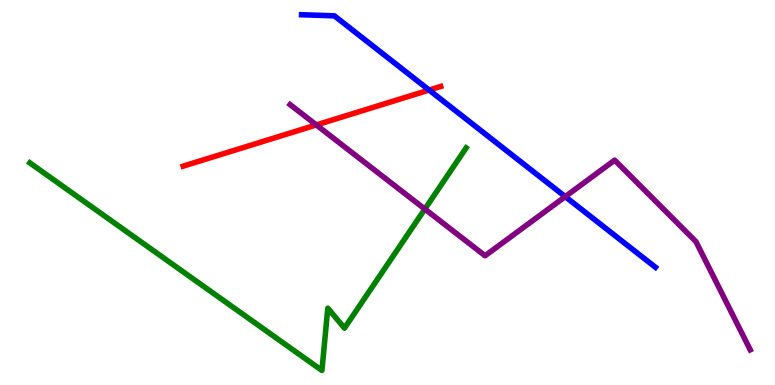[{'lines': ['blue', 'red'], 'intersections': [{'x': 5.54, 'y': 7.66}]}, {'lines': ['green', 'red'], 'intersections': []}, {'lines': ['purple', 'red'], 'intersections': [{'x': 4.08, 'y': 6.75}]}, {'lines': ['blue', 'green'], 'intersections': []}, {'lines': ['blue', 'purple'], 'intersections': [{'x': 7.29, 'y': 4.89}]}, {'lines': ['green', 'purple'], 'intersections': [{'x': 5.48, 'y': 4.57}]}]